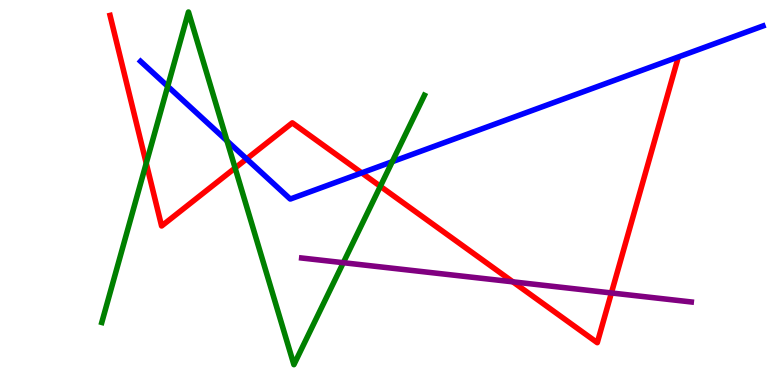[{'lines': ['blue', 'red'], 'intersections': [{'x': 3.18, 'y': 5.87}, {'x': 4.67, 'y': 5.51}]}, {'lines': ['green', 'red'], 'intersections': [{'x': 1.89, 'y': 5.76}, {'x': 3.03, 'y': 5.64}, {'x': 4.91, 'y': 5.16}]}, {'lines': ['purple', 'red'], 'intersections': [{'x': 6.62, 'y': 2.68}, {'x': 7.89, 'y': 2.39}]}, {'lines': ['blue', 'green'], 'intersections': [{'x': 2.16, 'y': 7.76}, {'x': 2.93, 'y': 6.34}, {'x': 5.06, 'y': 5.8}]}, {'lines': ['blue', 'purple'], 'intersections': []}, {'lines': ['green', 'purple'], 'intersections': [{'x': 4.43, 'y': 3.18}]}]